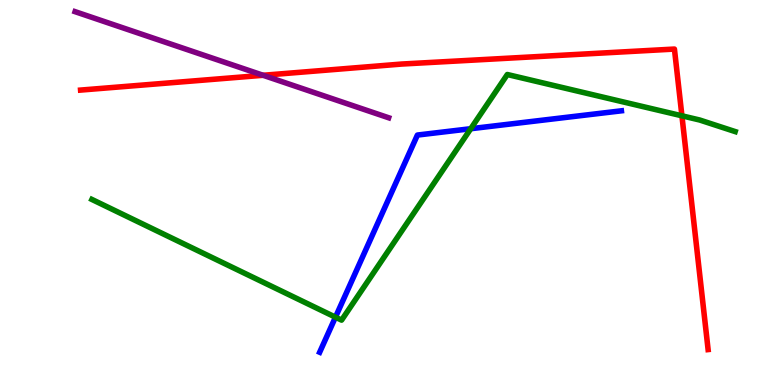[{'lines': ['blue', 'red'], 'intersections': []}, {'lines': ['green', 'red'], 'intersections': [{'x': 8.8, 'y': 6.99}]}, {'lines': ['purple', 'red'], 'intersections': [{'x': 3.39, 'y': 8.04}]}, {'lines': ['blue', 'green'], 'intersections': [{'x': 4.33, 'y': 1.76}, {'x': 6.07, 'y': 6.66}]}, {'lines': ['blue', 'purple'], 'intersections': []}, {'lines': ['green', 'purple'], 'intersections': []}]